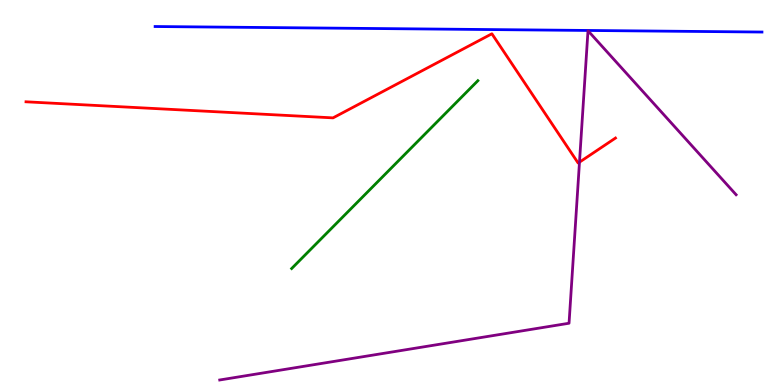[{'lines': ['blue', 'red'], 'intersections': []}, {'lines': ['green', 'red'], 'intersections': []}, {'lines': ['purple', 'red'], 'intersections': [{'x': 7.48, 'y': 5.79}]}, {'lines': ['blue', 'green'], 'intersections': []}, {'lines': ['blue', 'purple'], 'intersections': []}, {'lines': ['green', 'purple'], 'intersections': []}]